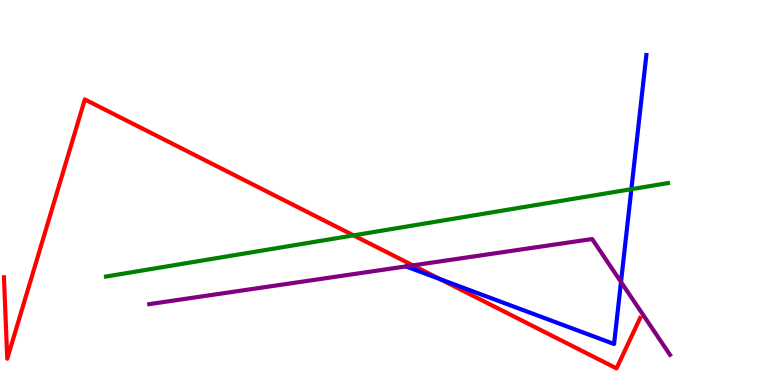[{'lines': ['blue', 'red'], 'intersections': [{'x': 5.68, 'y': 2.75}]}, {'lines': ['green', 'red'], 'intersections': [{'x': 4.56, 'y': 3.89}]}, {'lines': ['purple', 'red'], 'intersections': [{'x': 5.33, 'y': 3.11}]}, {'lines': ['blue', 'green'], 'intersections': [{'x': 8.15, 'y': 5.09}]}, {'lines': ['blue', 'purple'], 'intersections': [{'x': 8.01, 'y': 2.68}]}, {'lines': ['green', 'purple'], 'intersections': []}]